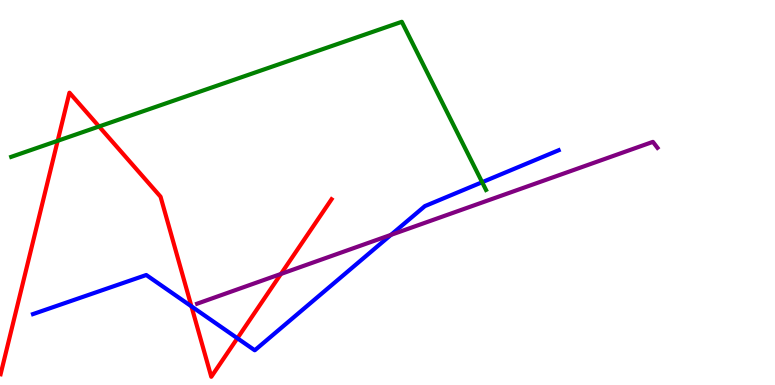[{'lines': ['blue', 'red'], 'intersections': [{'x': 2.47, 'y': 2.04}, {'x': 3.06, 'y': 1.21}]}, {'lines': ['green', 'red'], 'intersections': [{'x': 0.744, 'y': 6.34}, {'x': 1.28, 'y': 6.71}]}, {'lines': ['purple', 'red'], 'intersections': [{'x': 3.63, 'y': 2.88}]}, {'lines': ['blue', 'green'], 'intersections': [{'x': 6.22, 'y': 5.27}]}, {'lines': ['blue', 'purple'], 'intersections': [{'x': 5.04, 'y': 3.9}]}, {'lines': ['green', 'purple'], 'intersections': []}]